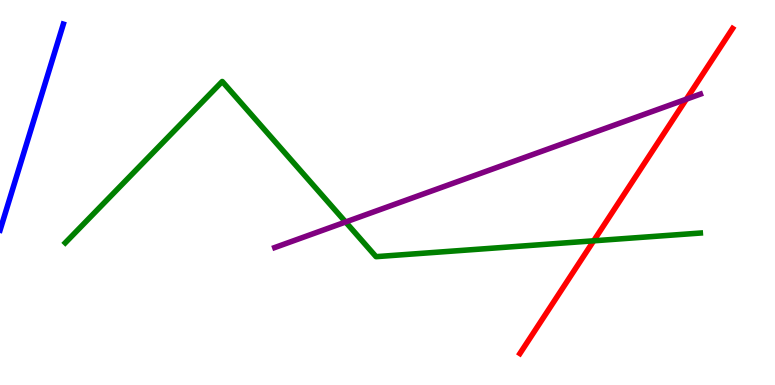[{'lines': ['blue', 'red'], 'intersections': []}, {'lines': ['green', 'red'], 'intersections': [{'x': 7.66, 'y': 3.75}]}, {'lines': ['purple', 'red'], 'intersections': [{'x': 8.86, 'y': 7.42}]}, {'lines': ['blue', 'green'], 'intersections': []}, {'lines': ['blue', 'purple'], 'intersections': []}, {'lines': ['green', 'purple'], 'intersections': [{'x': 4.46, 'y': 4.23}]}]